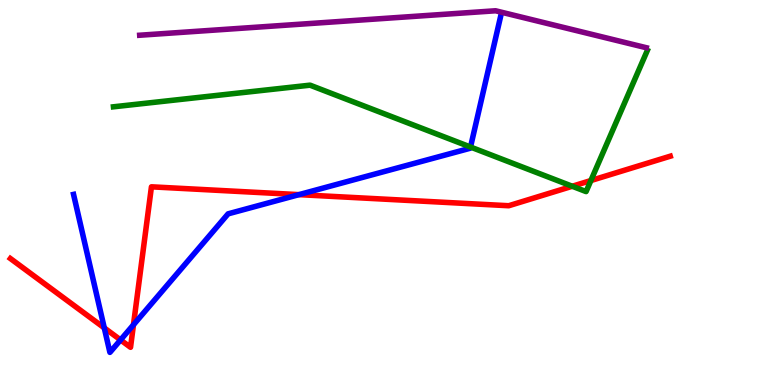[{'lines': ['blue', 'red'], 'intersections': [{'x': 1.35, 'y': 1.48}, {'x': 1.56, 'y': 1.17}, {'x': 1.72, 'y': 1.56}, {'x': 3.86, 'y': 4.94}]}, {'lines': ['green', 'red'], 'intersections': [{'x': 7.38, 'y': 5.16}, {'x': 7.62, 'y': 5.31}]}, {'lines': ['purple', 'red'], 'intersections': []}, {'lines': ['blue', 'green'], 'intersections': [{'x': 6.07, 'y': 6.18}]}, {'lines': ['blue', 'purple'], 'intersections': []}, {'lines': ['green', 'purple'], 'intersections': []}]